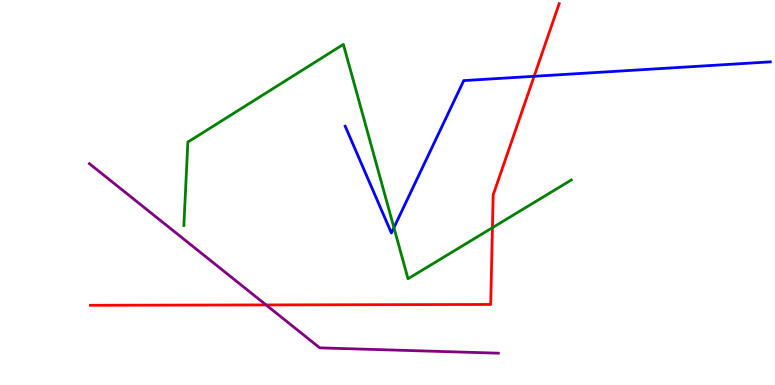[{'lines': ['blue', 'red'], 'intersections': [{'x': 6.89, 'y': 8.02}]}, {'lines': ['green', 'red'], 'intersections': [{'x': 6.35, 'y': 4.09}]}, {'lines': ['purple', 'red'], 'intersections': [{'x': 3.43, 'y': 2.08}]}, {'lines': ['blue', 'green'], 'intersections': [{'x': 5.08, 'y': 4.09}]}, {'lines': ['blue', 'purple'], 'intersections': []}, {'lines': ['green', 'purple'], 'intersections': []}]